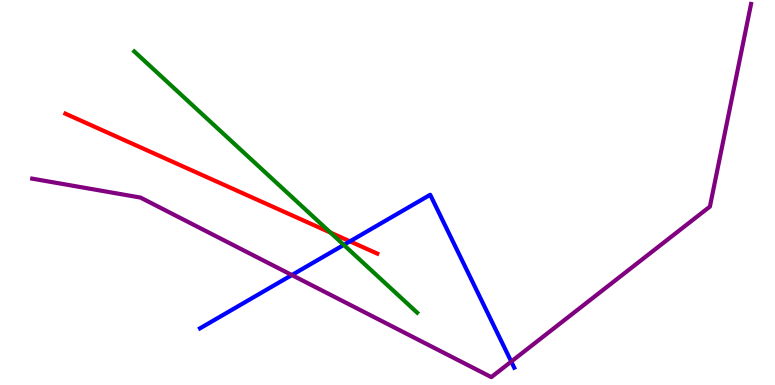[{'lines': ['blue', 'red'], 'intersections': [{'x': 4.52, 'y': 3.73}]}, {'lines': ['green', 'red'], 'intersections': [{'x': 4.26, 'y': 3.96}]}, {'lines': ['purple', 'red'], 'intersections': []}, {'lines': ['blue', 'green'], 'intersections': [{'x': 4.44, 'y': 3.64}]}, {'lines': ['blue', 'purple'], 'intersections': [{'x': 3.77, 'y': 2.86}, {'x': 6.6, 'y': 0.609}]}, {'lines': ['green', 'purple'], 'intersections': []}]